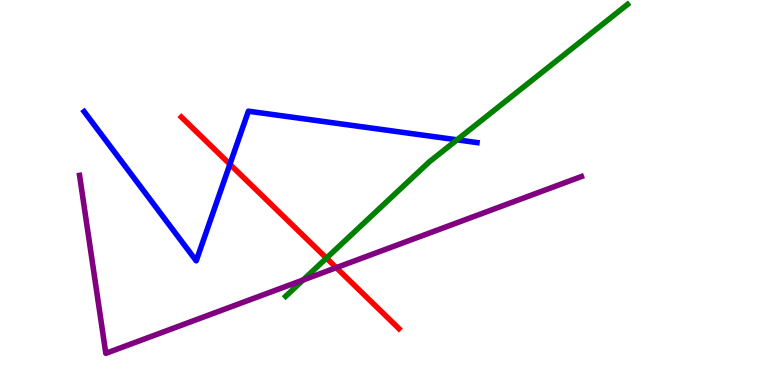[{'lines': ['blue', 'red'], 'intersections': [{'x': 2.97, 'y': 5.73}]}, {'lines': ['green', 'red'], 'intersections': [{'x': 4.21, 'y': 3.3}]}, {'lines': ['purple', 'red'], 'intersections': [{'x': 4.34, 'y': 3.05}]}, {'lines': ['blue', 'green'], 'intersections': [{'x': 5.9, 'y': 6.37}]}, {'lines': ['blue', 'purple'], 'intersections': []}, {'lines': ['green', 'purple'], 'intersections': [{'x': 3.91, 'y': 2.73}]}]